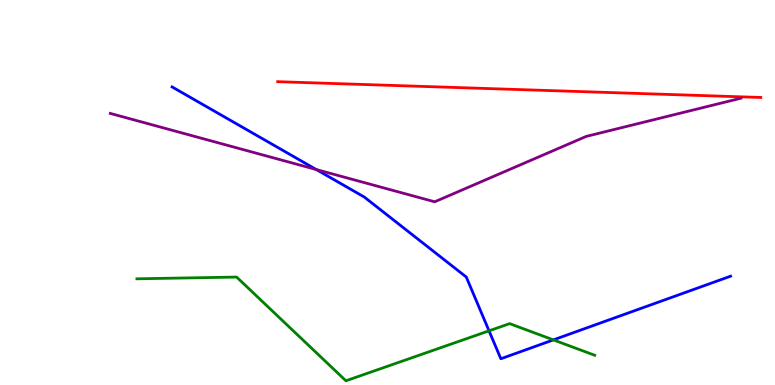[{'lines': ['blue', 'red'], 'intersections': []}, {'lines': ['green', 'red'], 'intersections': []}, {'lines': ['purple', 'red'], 'intersections': []}, {'lines': ['blue', 'green'], 'intersections': [{'x': 6.31, 'y': 1.41}, {'x': 7.14, 'y': 1.17}]}, {'lines': ['blue', 'purple'], 'intersections': [{'x': 4.08, 'y': 5.6}]}, {'lines': ['green', 'purple'], 'intersections': []}]